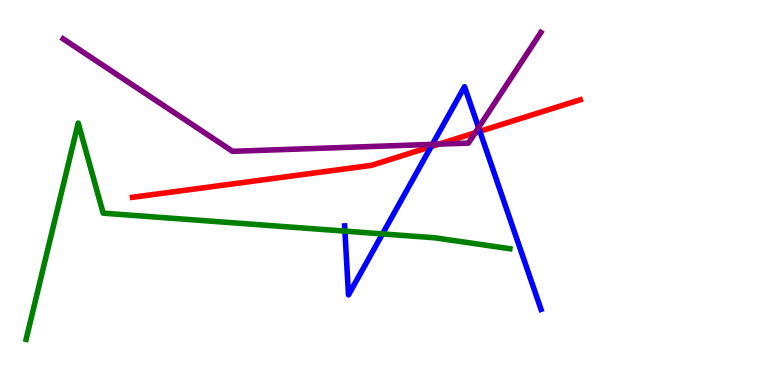[{'lines': ['blue', 'red'], 'intersections': [{'x': 5.56, 'y': 6.19}, {'x': 6.19, 'y': 6.59}]}, {'lines': ['green', 'red'], 'intersections': []}, {'lines': ['purple', 'red'], 'intersections': [{'x': 5.66, 'y': 6.26}, {'x': 6.13, 'y': 6.55}]}, {'lines': ['blue', 'green'], 'intersections': [{'x': 4.45, 'y': 4.0}, {'x': 4.94, 'y': 3.92}]}, {'lines': ['blue', 'purple'], 'intersections': [{'x': 5.58, 'y': 6.25}, {'x': 6.18, 'y': 6.69}]}, {'lines': ['green', 'purple'], 'intersections': []}]